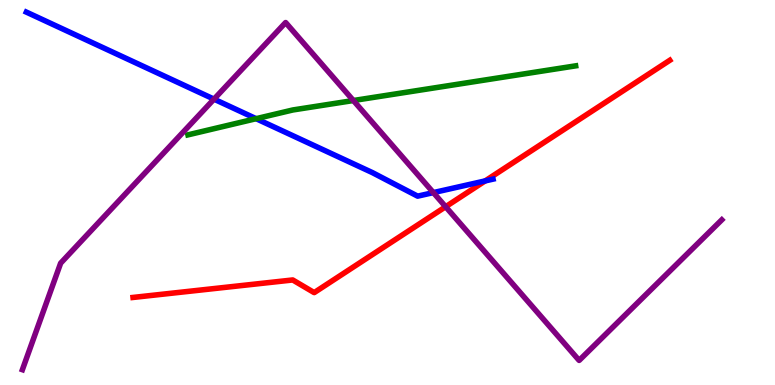[{'lines': ['blue', 'red'], 'intersections': [{'x': 6.26, 'y': 5.3}]}, {'lines': ['green', 'red'], 'intersections': []}, {'lines': ['purple', 'red'], 'intersections': [{'x': 5.75, 'y': 4.63}]}, {'lines': ['blue', 'green'], 'intersections': [{'x': 3.3, 'y': 6.92}]}, {'lines': ['blue', 'purple'], 'intersections': [{'x': 2.76, 'y': 7.42}, {'x': 5.59, 'y': 5.0}]}, {'lines': ['green', 'purple'], 'intersections': [{'x': 4.56, 'y': 7.39}]}]